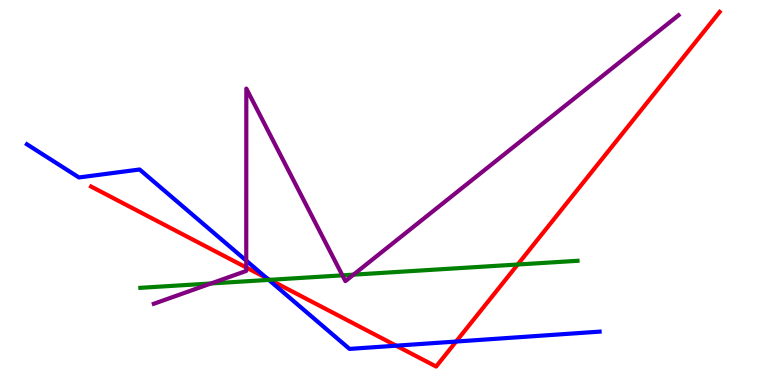[{'lines': ['blue', 'red'], 'intersections': [{'x': 3.44, 'y': 2.77}, {'x': 5.11, 'y': 1.02}, {'x': 5.89, 'y': 1.13}]}, {'lines': ['green', 'red'], 'intersections': [{'x': 3.48, 'y': 2.73}, {'x': 6.68, 'y': 3.13}]}, {'lines': ['purple', 'red'], 'intersections': [{'x': 3.18, 'y': 3.05}]}, {'lines': ['blue', 'green'], 'intersections': [{'x': 3.47, 'y': 2.73}]}, {'lines': ['blue', 'purple'], 'intersections': [{'x': 3.18, 'y': 3.23}]}, {'lines': ['green', 'purple'], 'intersections': [{'x': 2.72, 'y': 2.64}, {'x': 4.42, 'y': 2.85}, {'x': 4.56, 'y': 2.87}]}]